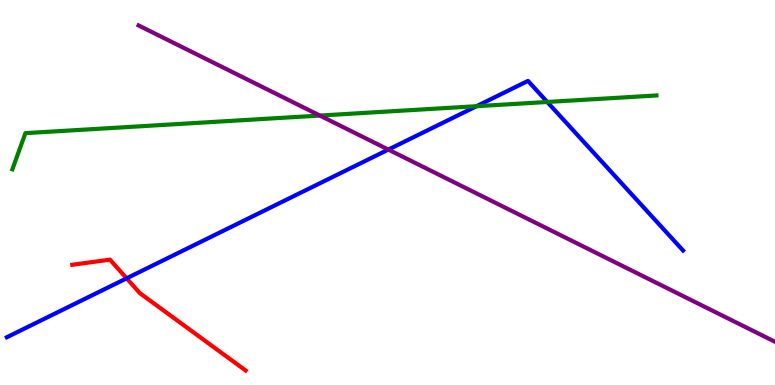[{'lines': ['blue', 'red'], 'intersections': [{'x': 1.63, 'y': 2.77}]}, {'lines': ['green', 'red'], 'intersections': []}, {'lines': ['purple', 'red'], 'intersections': []}, {'lines': ['blue', 'green'], 'intersections': [{'x': 6.15, 'y': 7.24}, {'x': 7.06, 'y': 7.35}]}, {'lines': ['blue', 'purple'], 'intersections': [{'x': 5.01, 'y': 6.11}]}, {'lines': ['green', 'purple'], 'intersections': [{'x': 4.13, 'y': 7.0}]}]